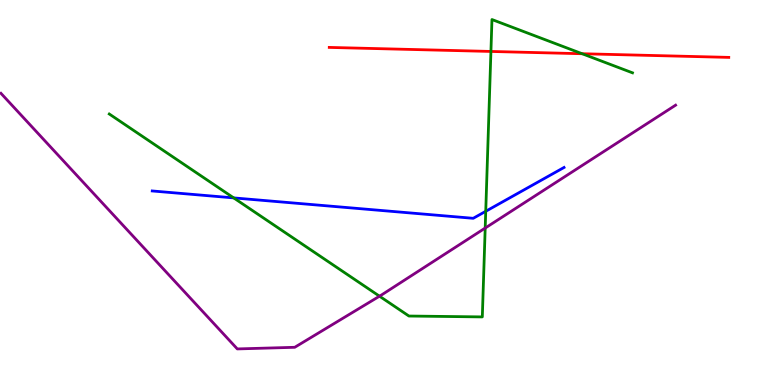[{'lines': ['blue', 'red'], 'intersections': []}, {'lines': ['green', 'red'], 'intersections': [{'x': 6.33, 'y': 8.66}, {'x': 7.51, 'y': 8.6}]}, {'lines': ['purple', 'red'], 'intersections': []}, {'lines': ['blue', 'green'], 'intersections': [{'x': 3.02, 'y': 4.86}, {'x': 6.27, 'y': 4.51}]}, {'lines': ['blue', 'purple'], 'intersections': []}, {'lines': ['green', 'purple'], 'intersections': [{'x': 4.9, 'y': 2.31}, {'x': 6.26, 'y': 4.08}]}]